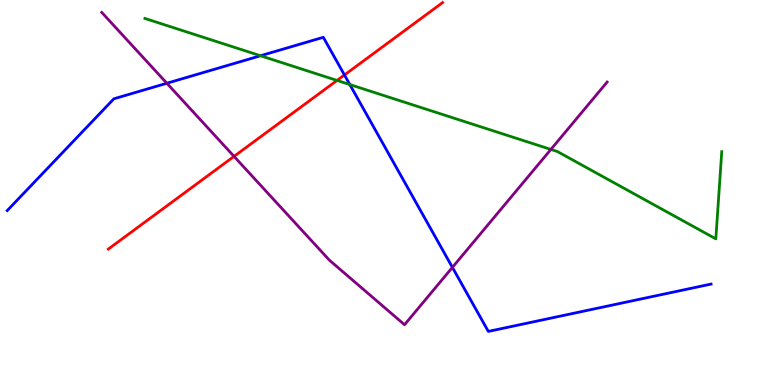[{'lines': ['blue', 'red'], 'intersections': [{'x': 4.44, 'y': 8.05}]}, {'lines': ['green', 'red'], 'intersections': [{'x': 4.35, 'y': 7.91}]}, {'lines': ['purple', 'red'], 'intersections': [{'x': 3.02, 'y': 5.94}]}, {'lines': ['blue', 'green'], 'intersections': [{'x': 3.36, 'y': 8.55}, {'x': 4.51, 'y': 7.8}]}, {'lines': ['blue', 'purple'], 'intersections': [{'x': 2.15, 'y': 7.84}, {'x': 5.84, 'y': 3.05}]}, {'lines': ['green', 'purple'], 'intersections': [{'x': 7.11, 'y': 6.12}]}]